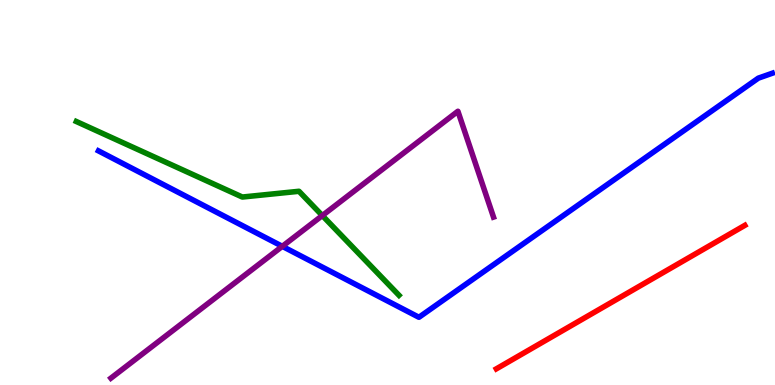[{'lines': ['blue', 'red'], 'intersections': []}, {'lines': ['green', 'red'], 'intersections': []}, {'lines': ['purple', 'red'], 'intersections': []}, {'lines': ['blue', 'green'], 'intersections': []}, {'lines': ['blue', 'purple'], 'intersections': [{'x': 3.64, 'y': 3.6}]}, {'lines': ['green', 'purple'], 'intersections': [{'x': 4.16, 'y': 4.4}]}]